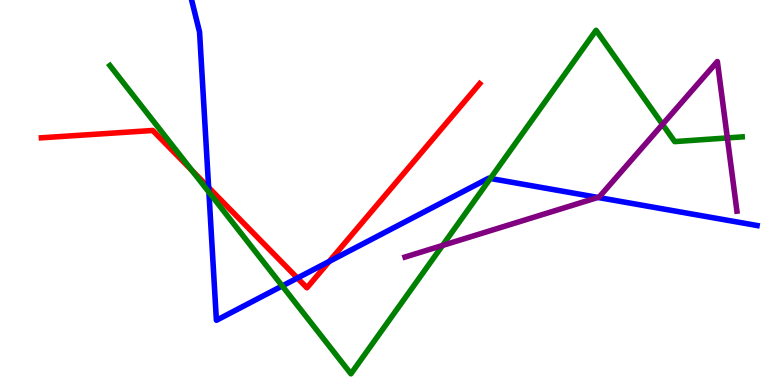[{'lines': ['blue', 'red'], 'intersections': [{'x': 2.69, 'y': 5.13}, {'x': 3.84, 'y': 2.78}, {'x': 4.25, 'y': 3.21}]}, {'lines': ['green', 'red'], 'intersections': [{'x': 2.48, 'y': 5.57}]}, {'lines': ['purple', 'red'], 'intersections': []}, {'lines': ['blue', 'green'], 'intersections': [{'x': 2.7, 'y': 5.01}, {'x': 3.64, 'y': 2.57}, {'x': 6.33, 'y': 5.36}]}, {'lines': ['blue', 'purple'], 'intersections': [{'x': 7.71, 'y': 4.87}]}, {'lines': ['green', 'purple'], 'intersections': [{'x': 5.71, 'y': 3.62}, {'x': 8.55, 'y': 6.77}, {'x': 9.39, 'y': 6.42}]}]